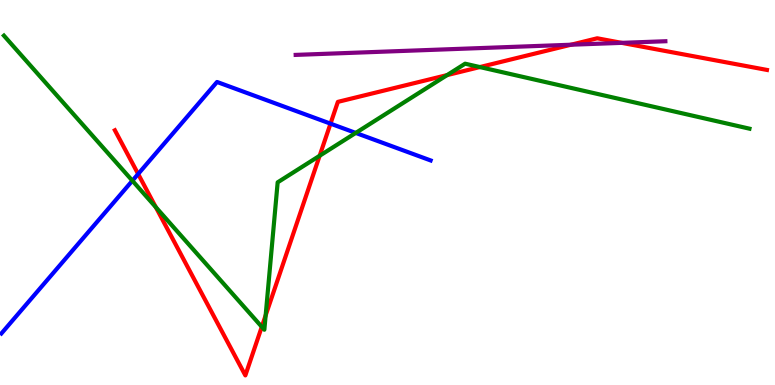[{'lines': ['blue', 'red'], 'intersections': [{'x': 1.78, 'y': 5.48}, {'x': 4.26, 'y': 6.79}]}, {'lines': ['green', 'red'], 'intersections': [{'x': 2.01, 'y': 4.62}, {'x': 3.38, 'y': 1.51}, {'x': 3.43, 'y': 1.81}, {'x': 4.12, 'y': 5.95}, {'x': 5.77, 'y': 8.05}, {'x': 6.19, 'y': 8.26}]}, {'lines': ['purple', 'red'], 'intersections': [{'x': 7.37, 'y': 8.84}, {'x': 8.02, 'y': 8.89}]}, {'lines': ['blue', 'green'], 'intersections': [{'x': 1.71, 'y': 5.31}, {'x': 4.59, 'y': 6.55}]}, {'lines': ['blue', 'purple'], 'intersections': []}, {'lines': ['green', 'purple'], 'intersections': []}]